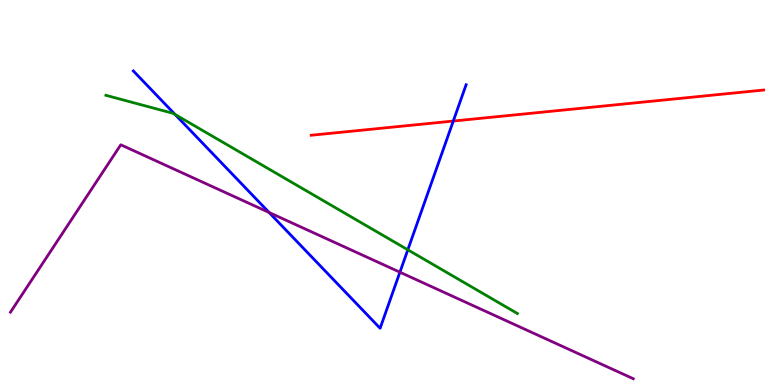[{'lines': ['blue', 'red'], 'intersections': [{'x': 5.85, 'y': 6.86}]}, {'lines': ['green', 'red'], 'intersections': []}, {'lines': ['purple', 'red'], 'intersections': []}, {'lines': ['blue', 'green'], 'intersections': [{'x': 2.26, 'y': 7.03}, {'x': 5.26, 'y': 3.51}]}, {'lines': ['blue', 'purple'], 'intersections': [{'x': 3.47, 'y': 4.48}, {'x': 5.16, 'y': 2.93}]}, {'lines': ['green', 'purple'], 'intersections': []}]